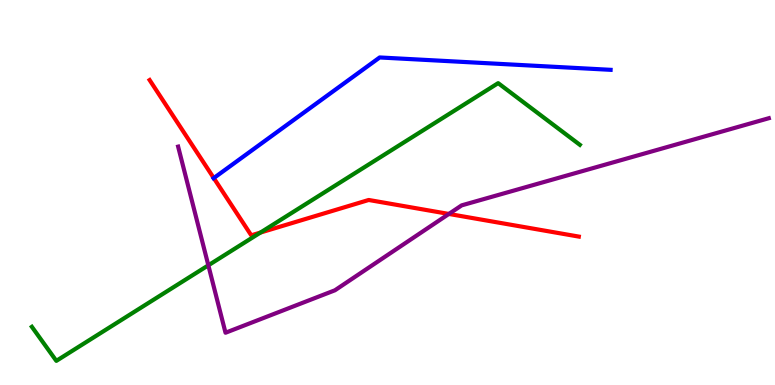[{'lines': ['blue', 'red'], 'intersections': [{'x': 2.76, 'y': 5.37}]}, {'lines': ['green', 'red'], 'intersections': [{'x': 3.36, 'y': 3.96}]}, {'lines': ['purple', 'red'], 'intersections': [{'x': 5.79, 'y': 4.44}]}, {'lines': ['blue', 'green'], 'intersections': []}, {'lines': ['blue', 'purple'], 'intersections': []}, {'lines': ['green', 'purple'], 'intersections': [{'x': 2.69, 'y': 3.11}]}]